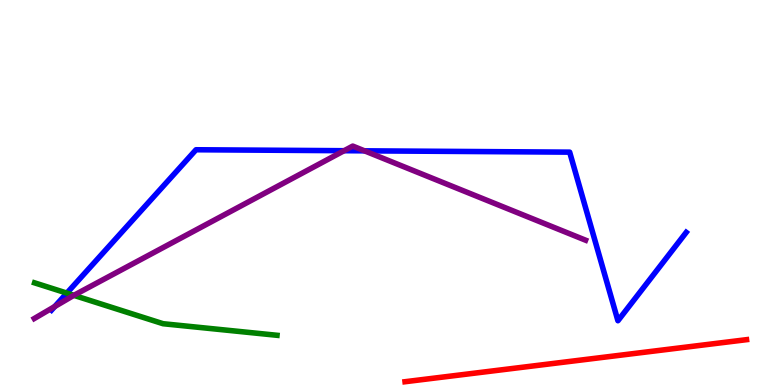[{'lines': ['blue', 'red'], 'intersections': []}, {'lines': ['green', 'red'], 'intersections': []}, {'lines': ['purple', 'red'], 'intersections': []}, {'lines': ['blue', 'green'], 'intersections': [{'x': 0.862, 'y': 2.39}]}, {'lines': ['blue', 'purple'], 'intersections': [{'x': 0.706, 'y': 2.04}, {'x': 4.44, 'y': 6.09}, {'x': 4.7, 'y': 6.08}]}, {'lines': ['green', 'purple'], 'intersections': [{'x': 0.953, 'y': 2.33}]}]